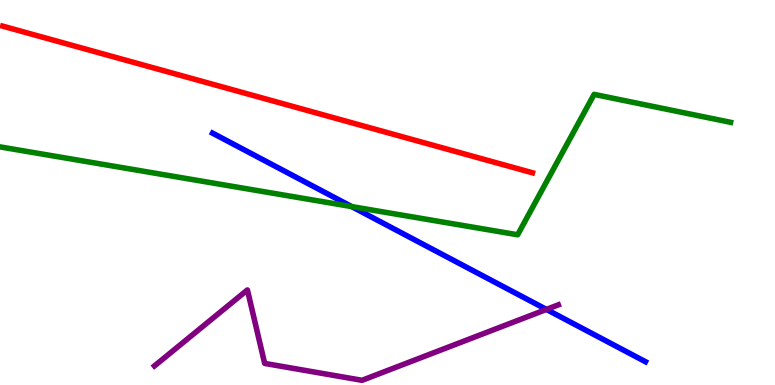[{'lines': ['blue', 'red'], 'intersections': []}, {'lines': ['green', 'red'], 'intersections': []}, {'lines': ['purple', 'red'], 'intersections': []}, {'lines': ['blue', 'green'], 'intersections': [{'x': 4.54, 'y': 4.63}]}, {'lines': ['blue', 'purple'], 'intersections': [{'x': 7.05, 'y': 1.96}]}, {'lines': ['green', 'purple'], 'intersections': []}]